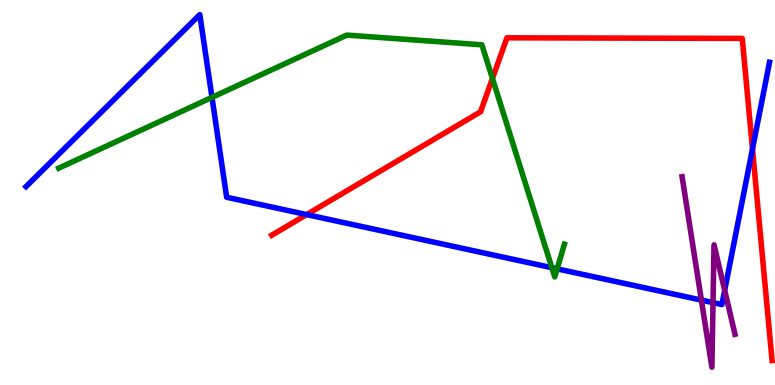[{'lines': ['blue', 'red'], 'intersections': [{'x': 3.96, 'y': 4.43}, {'x': 9.71, 'y': 6.13}]}, {'lines': ['green', 'red'], 'intersections': [{'x': 6.35, 'y': 7.96}]}, {'lines': ['purple', 'red'], 'intersections': []}, {'lines': ['blue', 'green'], 'intersections': [{'x': 2.74, 'y': 7.47}, {'x': 7.12, 'y': 3.05}, {'x': 7.19, 'y': 3.02}]}, {'lines': ['blue', 'purple'], 'intersections': [{'x': 9.05, 'y': 2.21}, {'x': 9.2, 'y': 2.14}, {'x': 9.35, 'y': 2.46}]}, {'lines': ['green', 'purple'], 'intersections': []}]